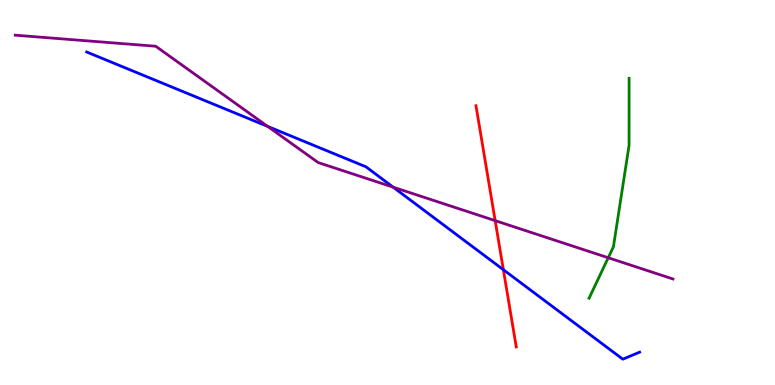[{'lines': ['blue', 'red'], 'intersections': [{'x': 6.5, 'y': 2.99}]}, {'lines': ['green', 'red'], 'intersections': []}, {'lines': ['purple', 'red'], 'intersections': [{'x': 6.39, 'y': 4.27}]}, {'lines': ['blue', 'green'], 'intersections': []}, {'lines': ['blue', 'purple'], 'intersections': [{'x': 3.45, 'y': 6.72}, {'x': 5.07, 'y': 5.14}]}, {'lines': ['green', 'purple'], 'intersections': [{'x': 7.85, 'y': 3.31}]}]